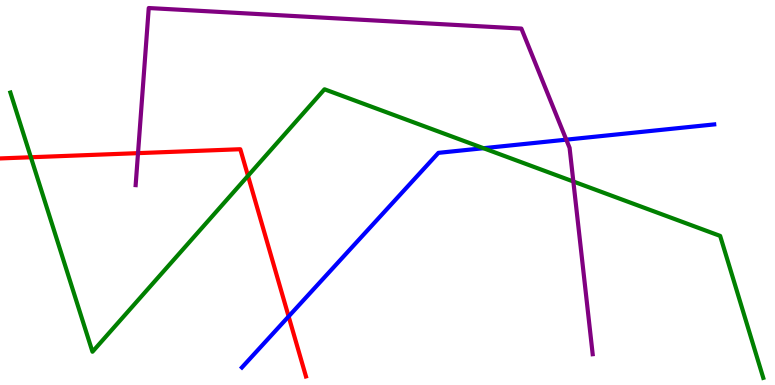[{'lines': ['blue', 'red'], 'intersections': [{'x': 3.72, 'y': 1.78}]}, {'lines': ['green', 'red'], 'intersections': [{'x': 0.398, 'y': 5.92}, {'x': 3.2, 'y': 5.43}]}, {'lines': ['purple', 'red'], 'intersections': [{'x': 1.78, 'y': 6.02}]}, {'lines': ['blue', 'green'], 'intersections': [{'x': 6.24, 'y': 6.15}]}, {'lines': ['blue', 'purple'], 'intersections': [{'x': 7.31, 'y': 6.37}]}, {'lines': ['green', 'purple'], 'intersections': [{'x': 7.4, 'y': 5.29}]}]